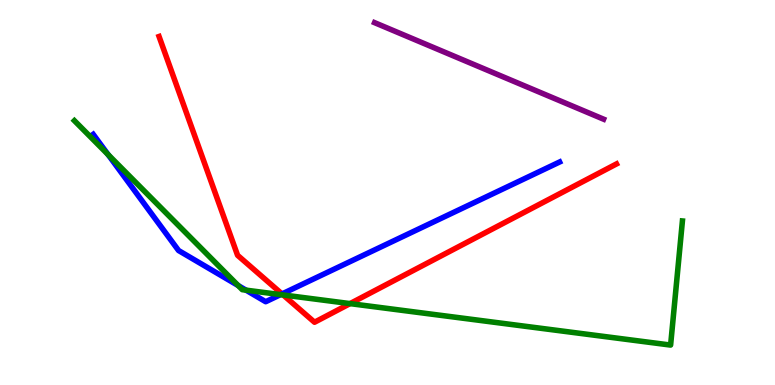[{'lines': ['blue', 'red'], 'intersections': [{'x': 3.64, 'y': 2.36}]}, {'lines': ['green', 'red'], 'intersections': [{'x': 3.65, 'y': 2.34}, {'x': 4.52, 'y': 2.11}]}, {'lines': ['purple', 'red'], 'intersections': []}, {'lines': ['blue', 'green'], 'intersections': [{'x': 1.39, 'y': 5.98}, {'x': 3.07, 'y': 2.58}, {'x': 3.17, 'y': 2.46}, {'x': 3.62, 'y': 2.35}]}, {'lines': ['blue', 'purple'], 'intersections': []}, {'lines': ['green', 'purple'], 'intersections': []}]